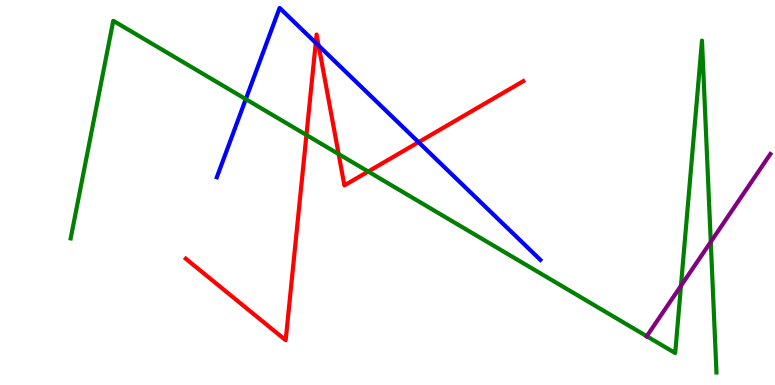[{'lines': ['blue', 'red'], 'intersections': [{'x': 4.07, 'y': 8.89}, {'x': 4.11, 'y': 8.81}, {'x': 5.4, 'y': 6.31}]}, {'lines': ['green', 'red'], 'intersections': [{'x': 3.95, 'y': 6.49}, {'x': 4.37, 'y': 6.0}, {'x': 4.75, 'y': 5.54}]}, {'lines': ['purple', 'red'], 'intersections': []}, {'lines': ['blue', 'green'], 'intersections': [{'x': 3.17, 'y': 7.42}]}, {'lines': ['blue', 'purple'], 'intersections': []}, {'lines': ['green', 'purple'], 'intersections': [{'x': 8.35, 'y': 1.27}, {'x': 8.79, 'y': 2.58}, {'x': 9.17, 'y': 3.72}]}]